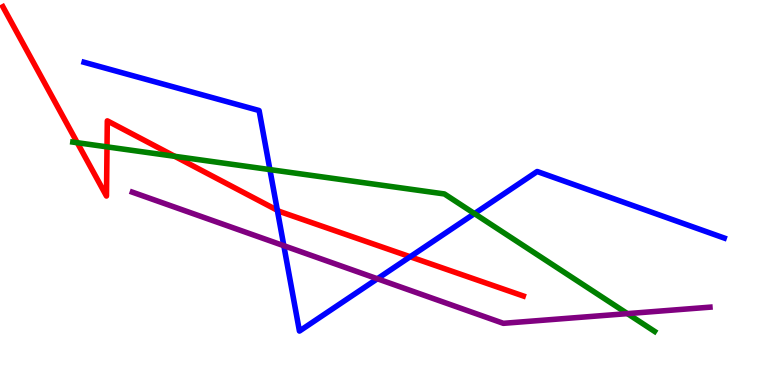[{'lines': ['blue', 'red'], 'intersections': [{'x': 3.58, 'y': 4.54}, {'x': 5.29, 'y': 3.33}]}, {'lines': ['green', 'red'], 'intersections': [{'x': 0.997, 'y': 6.29}, {'x': 1.38, 'y': 6.19}, {'x': 2.25, 'y': 5.94}]}, {'lines': ['purple', 'red'], 'intersections': []}, {'lines': ['blue', 'green'], 'intersections': [{'x': 3.48, 'y': 5.59}, {'x': 6.12, 'y': 4.45}]}, {'lines': ['blue', 'purple'], 'intersections': [{'x': 3.66, 'y': 3.62}, {'x': 4.87, 'y': 2.76}]}, {'lines': ['green', 'purple'], 'intersections': [{'x': 8.1, 'y': 1.85}]}]